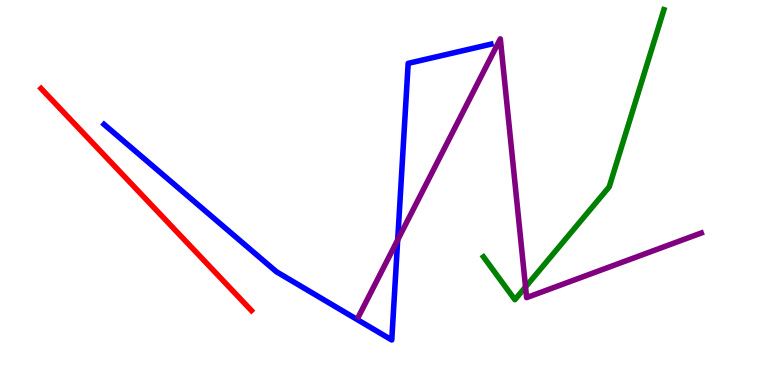[{'lines': ['blue', 'red'], 'intersections': []}, {'lines': ['green', 'red'], 'intersections': []}, {'lines': ['purple', 'red'], 'intersections': []}, {'lines': ['blue', 'green'], 'intersections': []}, {'lines': ['blue', 'purple'], 'intersections': [{'x': 5.13, 'y': 3.77}]}, {'lines': ['green', 'purple'], 'intersections': [{'x': 6.78, 'y': 2.55}]}]